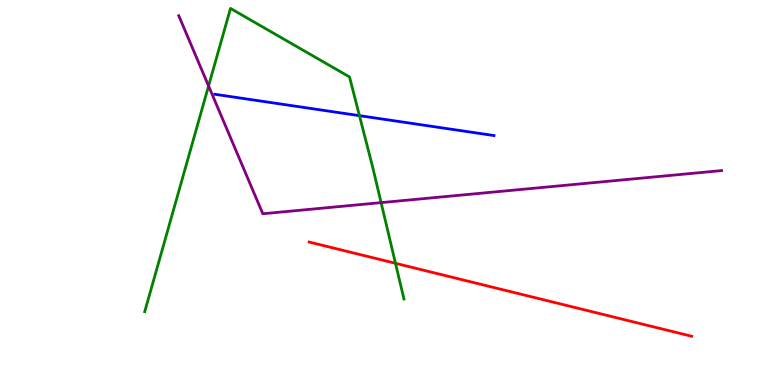[{'lines': ['blue', 'red'], 'intersections': []}, {'lines': ['green', 'red'], 'intersections': [{'x': 5.1, 'y': 3.16}]}, {'lines': ['purple', 'red'], 'intersections': []}, {'lines': ['blue', 'green'], 'intersections': [{'x': 4.64, 'y': 7.0}]}, {'lines': ['blue', 'purple'], 'intersections': []}, {'lines': ['green', 'purple'], 'intersections': [{'x': 2.69, 'y': 7.77}, {'x': 4.92, 'y': 4.74}]}]